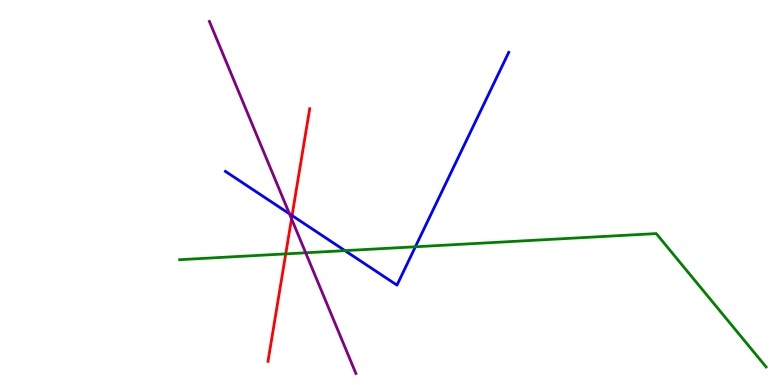[{'lines': ['blue', 'red'], 'intersections': [{'x': 3.77, 'y': 4.4}]}, {'lines': ['green', 'red'], 'intersections': [{'x': 3.69, 'y': 3.41}]}, {'lines': ['purple', 'red'], 'intersections': [{'x': 3.76, 'y': 4.32}]}, {'lines': ['blue', 'green'], 'intersections': [{'x': 4.45, 'y': 3.49}, {'x': 5.36, 'y': 3.59}]}, {'lines': ['blue', 'purple'], 'intersections': [{'x': 3.74, 'y': 4.45}]}, {'lines': ['green', 'purple'], 'intersections': [{'x': 3.94, 'y': 3.43}]}]